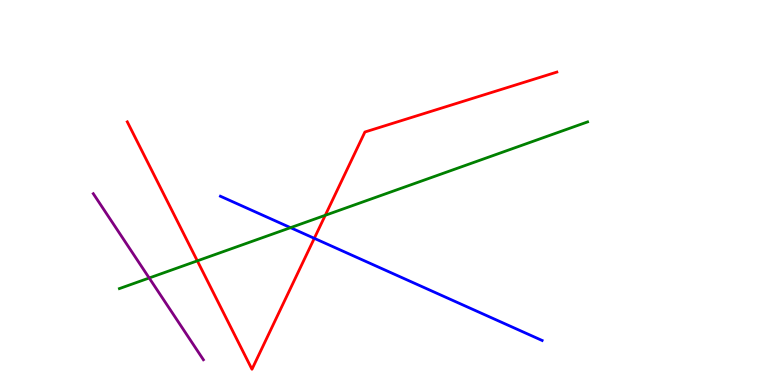[{'lines': ['blue', 'red'], 'intersections': [{'x': 4.06, 'y': 3.81}]}, {'lines': ['green', 'red'], 'intersections': [{'x': 2.55, 'y': 3.22}, {'x': 4.2, 'y': 4.41}]}, {'lines': ['purple', 'red'], 'intersections': []}, {'lines': ['blue', 'green'], 'intersections': [{'x': 3.75, 'y': 4.09}]}, {'lines': ['blue', 'purple'], 'intersections': []}, {'lines': ['green', 'purple'], 'intersections': [{'x': 1.93, 'y': 2.78}]}]